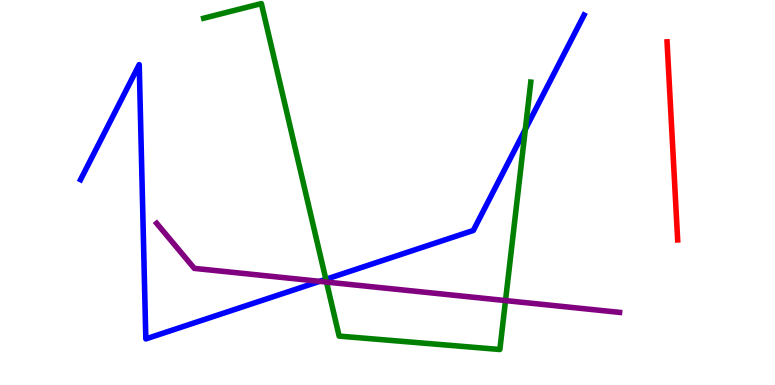[{'lines': ['blue', 'red'], 'intersections': []}, {'lines': ['green', 'red'], 'intersections': []}, {'lines': ['purple', 'red'], 'intersections': []}, {'lines': ['blue', 'green'], 'intersections': [{'x': 4.2, 'y': 2.75}, {'x': 6.78, 'y': 6.64}]}, {'lines': ['blue', 'purple'], 'intersections': [{'x': 4.12, 'y': 2.69}]}, {'lines': ['green', 'purple'], 'intersections': [{'x': 4.21, 'y': 2.67}, {'x': 6.52, 'y': 2.19}]}]